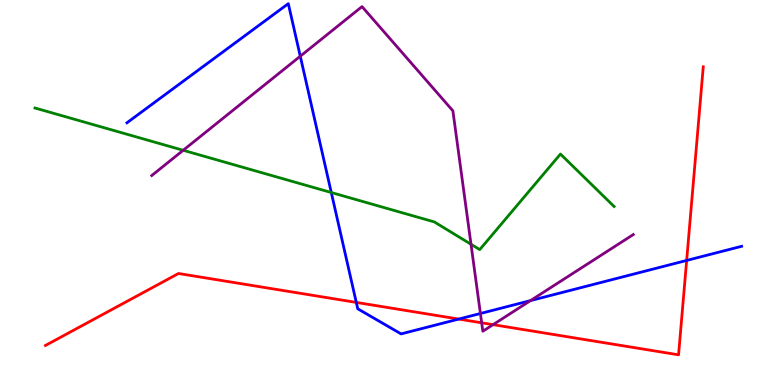[{'lines': ['blue', 'red'], 'intersections': [{'x': 4.6, 'y': 2.15}, {'x': 5.92, 'y': 1.71}, {'x': 8.86, 'y': 3.24}]}, {'lines': ['green', 'red'], 'intersections': []}, {'lines': ['purple', 'red'], 'intersections': [{'x': 6.22, 'y': 1.62}, {'x': 6.36, 'y': 1.57}]}, {'lines': ['blue', 'green'], 'intersections': [{'x': 4.27, 'y': 5.0}]}, {'lines': ['blue', 'purple'], 'intersections': [{'x': 3.87, 'y': 8.54}, {'x': 6.2, 'y': 1.86}, {'x': 6.84, 'y': 2.19}]}, {'lines': ['green', 'purple'], 'intersections': [{'x': 2.36, 'y': 6.1}, {'x': 6.08, 'y': 3.66}]}]